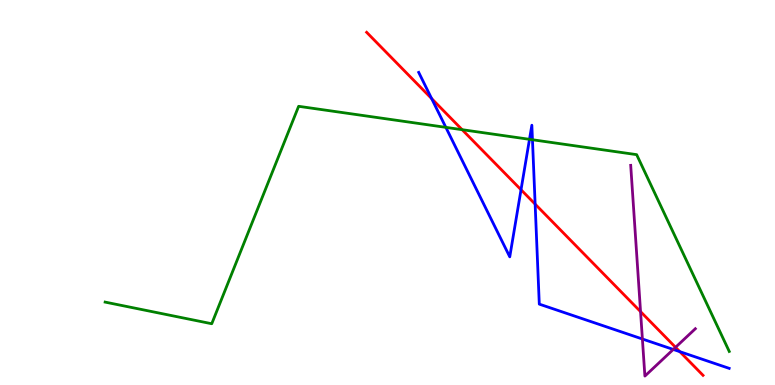[{'lines': ['blue', 'red'], 'intersections': [{'x': 5.57, 'y': 7.44}, {'x': 6.72, 'y': 5.07}, {'x': 6.9, 'y': 4.7}, {'x': 8.77, 'y': 0.866}]}, {'lines': ['green', 'red'], 'intersections': [{'x': 5.96, 'y': 6.63}]}, {'lines': ['purple', 'red'], 'intersections': [{'x': 8.27, 'y': 1.91}, {'x': 8.72, 'y': 0.979}]}, {'lines': ['blue', 'green'], 'intersections': [{'x': 5.75, 'y': 6.69}, {'x': 6.83, 'y': 6.38}, {'x': 6.87, 'y': 6.37}]}, {'lines': ['blue', 'purple'], 'intersections': [{'x': 8.29, 'y': 1.19}, {'x': 8.69, 'y': 0.924}]}, {'lines': ['green', 'purple'], 'intersections': []}]